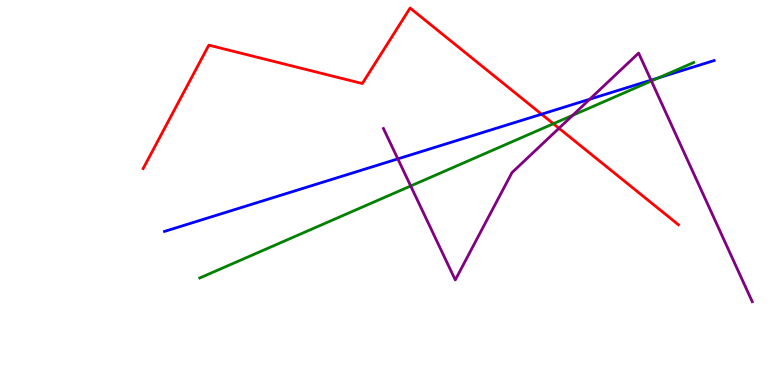[{'lines': ['blue', 'red'], 'intersections': [{'x': 6.99, 'y': 7.03}]}, {'lines': ['green', 'red'], 'intersections': [{'x': 7.14, 'y': 6.79}]}, {'lines': ['purple', 'red'], 'intersections': [{'x': 7.21, 'y': 6.67}]}, {'lines': ['blue', 'green'], 'intersections': [{'x': 8.5, 'y': 7.98}]}, {'lines': ['blue', 'purple'], 'intersections': [{'x': 5.13, 'y': 5.87}, {'x': 7.61, 'y': 7.42}, {'x': 8.4, 'y': 7.92}]}, {'lines': ['green', 'purple'], 'intersections': [{'x': 5.3, 'y': 5.17}, {'x': 7.39, 'y': 7.0}, {'x': 8.4, 'y': 7.9}]}]